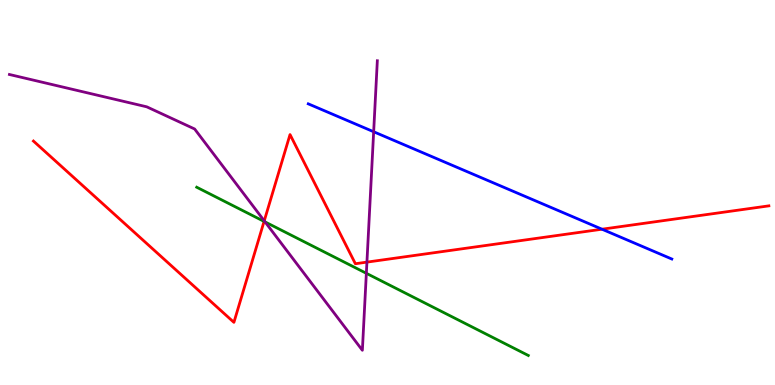[{'lines': ['blue', 'red'], 'intersections': [{'x': 7.77, 'y': 4.05}]}, {'lines': ['green', 'red'], 'intersections': [{'x': 3.41, 'y': 4.25}]}, {'lines': ['purple', 'red'], 'intersections': [{'x': 3.41, 'y': 4.26}, {'x': 4.73, 'y': 3.19}]}, {'lines': ['blue', 'green'], 'intersections': []}, {'lines': ['blue', 'purple'], 'intersections': [{'x': 4.82, 'y': 6.58}]}, {'lines': ['green', 'purple'], 'intersections': [{'x': 3.42, 'y': 4.24}, {'x': 4.73, 'y': 2.9}]}]